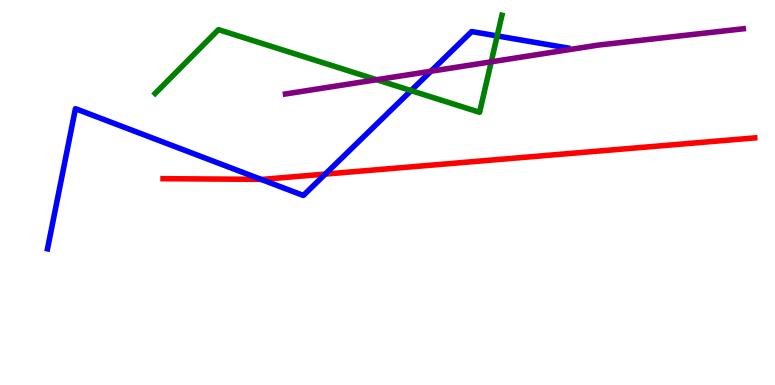[{'lines': ['blue', 'red'], 'intersections': [{'x': 3.37, 'y': 5.34}, {'x': 4.2, 'y': 5.48}]}, {'lines': ['green', 'red'], 'intersections': []}, {'lines': ['purple', 'red'], 'intersections': []}, {'lines': ['blue', 'green'], 'intersections': [{'x': 5.3, 'y': 7.65}, {'x': 6.42, 'y': 9.07}]}, {'lines': ['blue', 'purple'], 'intersections': [{'x': 5.56, 'y': 8.15}]}, {'lines': ['green', 'purple'], 'intersections': [{'x': 4.86, 'y': 7.93}, {'x': 6.34, 'y': 8.39}]}]